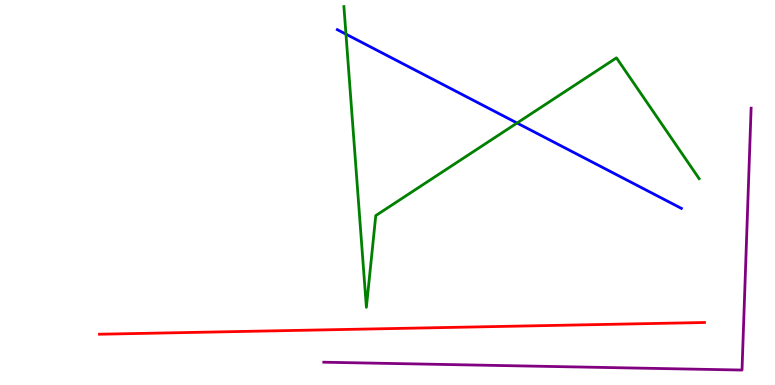[{'lines': ['blue', 'red'], 'intersections': []}, {'lines': ['green', 'red'], 'intersections': []}, {'lines': ['purple', 'red'], 'intersections': []}, {'lines': ['blue', 'green'], 'intersections': [{'x': 4.46, 'y': 9.11}, {'x': 6.67, 'y': 6.8}]}, {'lines': ['blue', 'purple'], 'intersections': []}, {'lines': ['green', 'purple'], 'intersections': []}]